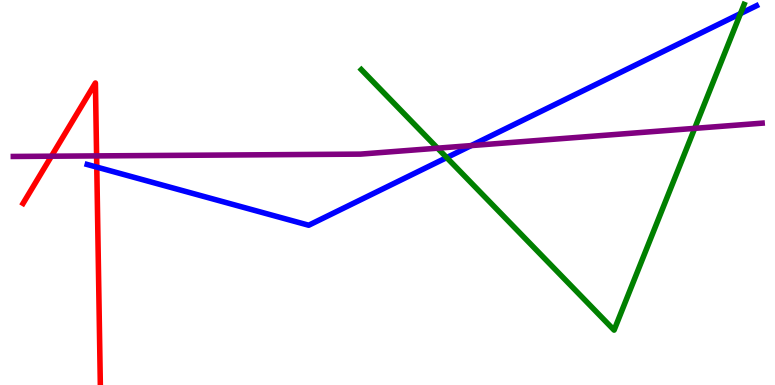[{'lines': ['blue', 'red'], 'intersections': [{'x': 1.25, 'y': 5.66}]}, {'lines': ['green', 'red'], 'intersections': []}, {'lines': ['purple', 'red'], 'intersections': [{'x': 0.664, 'y': 5.94}, {'x': 1.25, 'y': 5.95}]}, {'lines': ['blue', 'green'], 'intersections': [{'x': 5.76, 'y': 5.91}, {'x': 9.55, 'y': 9.65}]}, {'lines': ['blue', 'purple'], 'intersections': [{'x': 6.08, 'y': 6.22}]}, {'lines': ['green', 'purple'], 'intersections': [{'x': 5.65, 'y': 6.15}, {'x': 8.96, 'y': 6.67}]}]